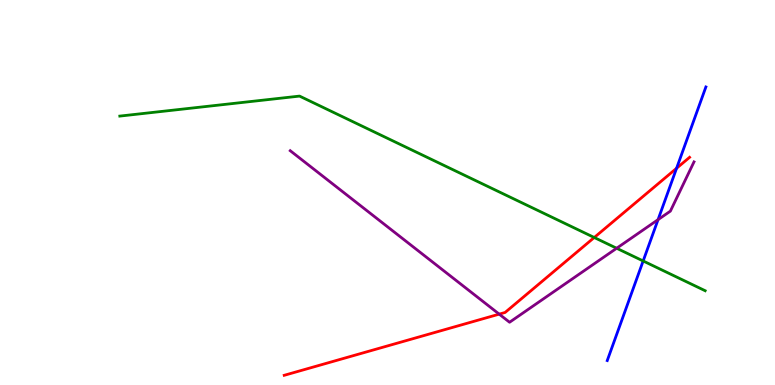[{'lines': ['blue', 'red'], 'intersections': [{'x': 8.73, 'y': 5.63}]}, {'lines': ['green', 'red'], 'intersections': [{'x': 7.67, 'y': 3.83}]}, {'lines': ['purple', 'red'], 'intersections': [{'x': 6.44, 'y': 1.84}]}, {'lines': ['blue', 'green'], 'intersections': [{'x': 8.3, 'y': 3.22}]}, {'lines': ['blue', 'purple'], 'intersections': [{'x': 8.49, 'y': 4.29}]}, {'lines': ['green', 'purple'], 'intersections': [{'x': 7.96, 'y': 3.55}]}]